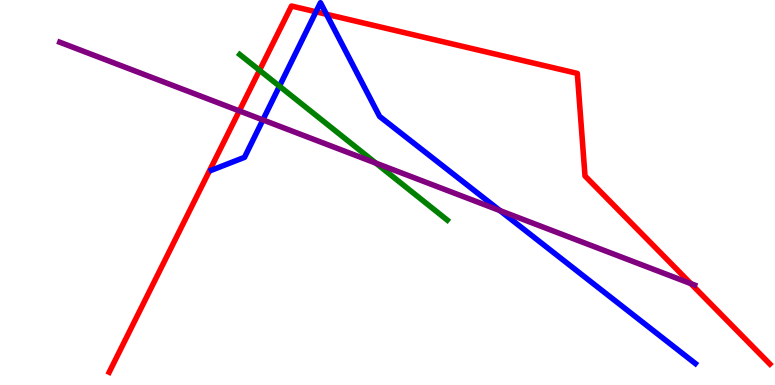[{'lines': ['blue', 'red'], 'intersections': [{'x': 4.08, 'y': 9.69}, {'x': 4.21, 'y': 9.63}]}, {'lines': ['green', 'red'], 'intersections': [{'x': 3.35, 'y': 8.17}]}, {'lines': ['purple', 'red'], 'intersections': [{'x': 3.09, 'y': 7.12}, {'x': 8.91, 'y': 2.63}]}, {'lines': ['blue', 'green'], 'intersections': [{'x': 3.61, 'y': 7.76}]}, {'lines': ['blue', 'purple'], 'intersections': [{'x': 3.39, 'y': 6.89}, {'x': 6.45, 'y': 4.53}]}, {'lines': ['green', 'purple'], 'intersections': [{'x': 4.85, 'y': 5.76}]}]